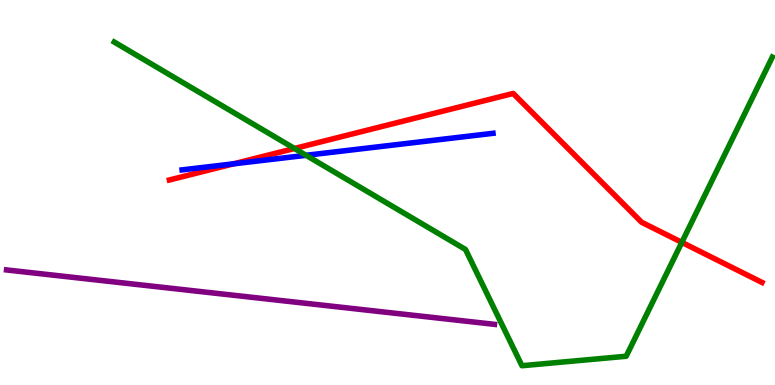[{'lines': ['blue', 'red'], 'intersections': [{'x': 3.01, 'y': 5.74}]}, {'lines': ['green', 'red'], 'intersections': [{'x': 3.8, 'y': 6.14}, {'x': 8.8, 'y': 3.7}]}, {'lines': ['purple', 'red'], 'intersections': []}, {'lines': ['blue', 'green'], 'intersections': [{'x': 3.95, 'y': 5.97}]}, {'lines': ['blue', 'purple'], 'intersections': []}, {'lines': ['green', 'purple'], 'intersections': []}]